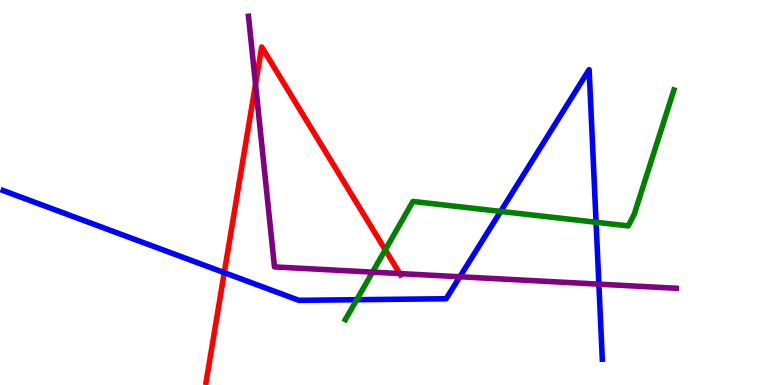[{'lines': ['blue', 'red'], 'intersections': [{'x': 2.89, 'y': 2.92}]}, {'lines': ['green', 'red'], 'intersections': [{'x': 4.97, 'y': 3.51}]}, {'lines': ['purple', 'red'], 'intersections': [{'x': 3.3, 'y': 7.81}, {'x': 5.16, 'y': 2.89}]}, {'lines': ['blue', 'green'], 'intersections': [{'x': 4.6, 'y': 2.22}, {'x': 6.46, 'y': 4.51}, {'x': 7.69, 'y': 4.23}]}, {'lines': ['blue', 'purple'], 'intersections': [{'x': 5.93, 'y': 2.81}, {'x': 7.73, 'y': 2.62}]}, {'lines': ['green', 'purple'], 'intersections': [{'x': 4.81, 'y': 2.93}]}]